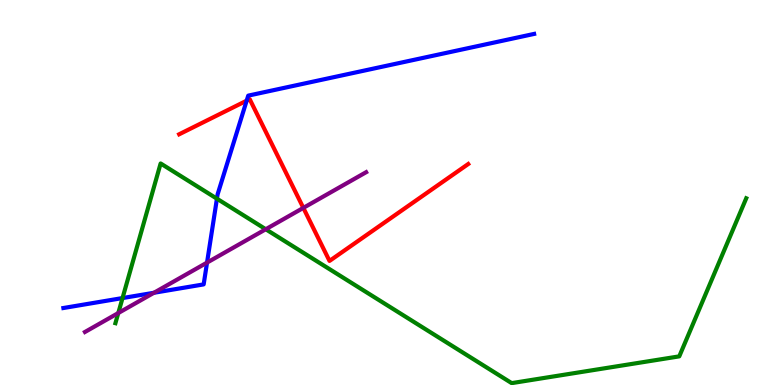[{'lines': ['blue', 'red'], 'intersections': [{'x': 3.18, 'y': 7.39}]}, {'lines': ['green', 'red'], 'intersections': []}, {'lines': ['purple', 'red'], 'intersections': [{'x': 3.91, 'y': 4.6}]}, {'lines': ['blue', 'green'], 'intersections': [{'x': 1.58, 'y': 2.26}, {'x': 2.8, 'y': 4.84}]}, {'lines': ['blue', 'purple'], 'intersections': [{'x': 1.99, 'y': 2.4}, {'x': 2.67, 'y': 3.18}]}, {'lines': ['green', 'purple'], 'intersections': [{'x': 1.53, 'y': 1.87}, {'x': 3.43, 'y': 4.05}]}]